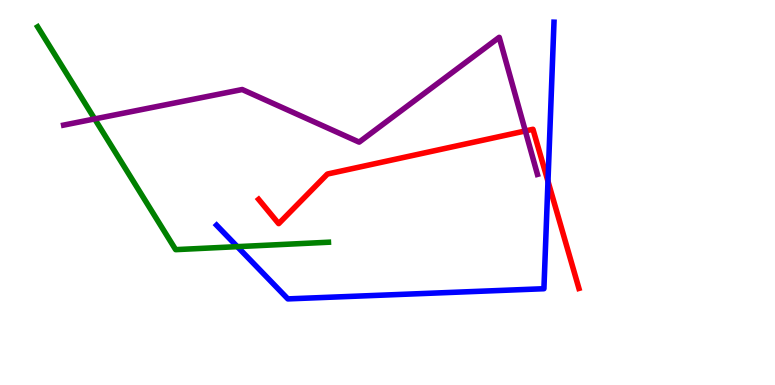[{'lines': ['blue', 'red'], 'intersections': [{'x': 7.07, 'y': 5.29}]}, {'lines': ['green', 'red'], 'intersections': []}, {'lines': ['purple', 'red'], 'intersections': [{'x': 6.78, 'y': 6.6}]}, {'lines': ['blue', 'green'], 'intersections': [{'x': 3.06, 'y': 3.59}]}, {'lines': ['blue', 'purple'], 'intersections': []}, {'lines': ['green', 'purple'], 'intersections': [{'x': 1.22, 'y': 6.91}]}]